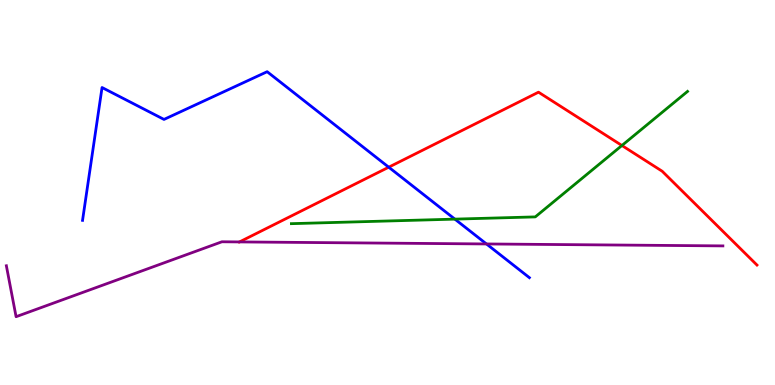[{'lines': ['blue', 'red'], 'intersections': [{'x': 5.02, 'y': 5.66}]}, {'lines': ['green', 'red'], 'intersections': [{'x': 8.02, 'y': 6.22}]}, {'lines': ['purple', 'red'], 'intersections': [{'x': 3.09, 'y': 3.72}]}, {'lines': ['blue', 'green'], 'intersections': [{'x': 5.87, 'y': 4.31}]}, {'lines': ['blue', 'purple'], 'intersections': [{'x': 6.28, 'y': 3.66}]}, {'lines': ['green', 'purple'], 'intersections': []}]